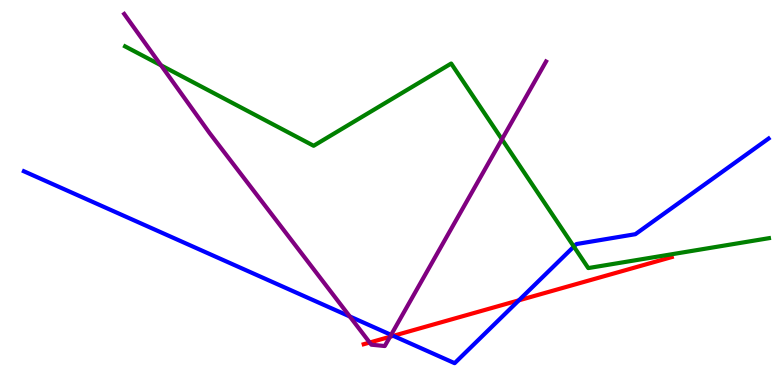[{'lines': ['blue', 'red'], 'intersections': [{'x': 5.07, 'y': 1.28}, {'x': 6.7, 'y': 2.2}]}, {'lines': ['green', 'red'], 'intersections': []}, {'lines': ['purple', 'red'], 'intersections': [{'x': 4.77, 'y': 1.1}, {'x': 5.03, 'y': 1.25}]}, {'lines': ['blue', 'green'], 'intersections': [{'x': 7.4, 'y': 3.6}]}, {'lines': ['blue', 'purple'], 'intersections': [{'x': 4.51, 'y': 1.78}, {'x': 5.05, 'y': 1.3}]}, {'lines': ['green', 'purple'], 'intersections': [{'x': 2.08, 'y': 8.3}, {'x': 6.48, 'y': 6.38}]}]